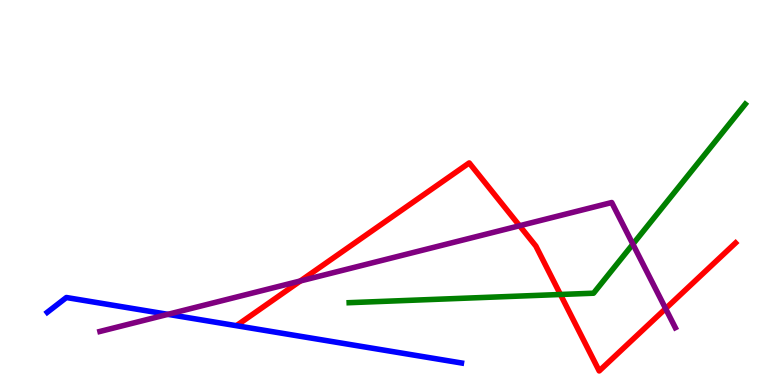[{'lines': ['blue', 'red'], 'intersections': []}, {'lines': ['green', 'red'], 'intersections': [{'x': 7.23, 'y': 2.35}]}, {'lines': ['purple', 'red'], 'intersections': [{'x': 3.88, 'y': 2.7}, {'x': 6.7, 'y': 4.14}, {'x': 8.59, 'y': 1.98}]}, {'lines': ['blue', 'green'], 'intersections': []}, {'lines': ['blue', 'purple'], 'intersections': [{'x': 2.17, 'y': 1.84}]}, {'lines': ['green', 'purple'], 'intersections': [{'x': 8.17, 'y': 3.66}]}]